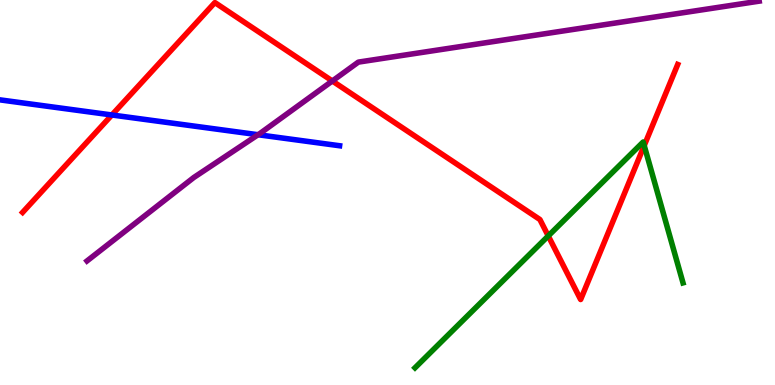[{'lines': ['blue', 'red'], 'intersections': [{'x': 1.44, 'y': 7.01}]}, {'lines': ['green', 'red'], 'intersections': [{'x': 7.07, 'y': 3.87}, {'x': 8.31, 'y': 6.22}]}, {'lines': ['purple', 'red'], 'intersections': [{'x': 4.29, 'y': 7.9}]}, {'lines': ['blue', 'green'], 'intersections': []}, {'lines': ['blue', 'purple'], 'intersections': [{'x': 3.33, 'y': 6.5}]}, {'lines': ['green', 'purple'], 'intersections': []}]